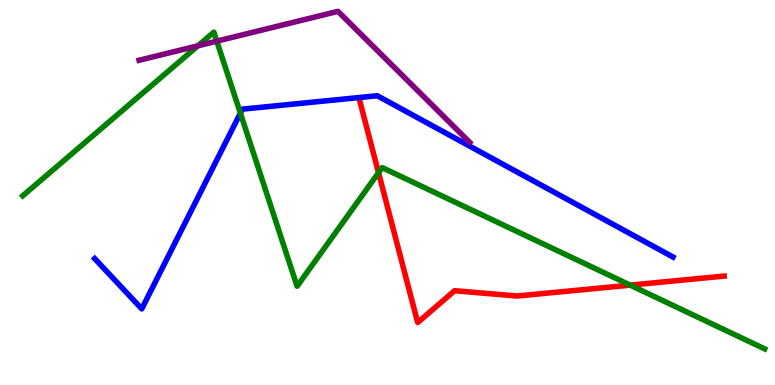[{'lines': ['blue', 'red'], 'intersections': []}, {'lines': ['green', 'red'], 'intersections': [{'x': 4.88, 'y': 5.51}, {'x': 8.13, 'y': 2.59}]}, {'lines': ['purple', 'red'], 'intersections': []}, {'lines': ['blue', 'green'], 'intersections': [{'x': 3.1, 'y': 7.06}]}, {'lines': ['blue', 'purple'], 'intersections': []}, {'lines': ['green', 'purple'], 'intersections': [{'x': 2.55, 'y': 8.81}, {'x': 2.8, 'y': 8.93}]}]